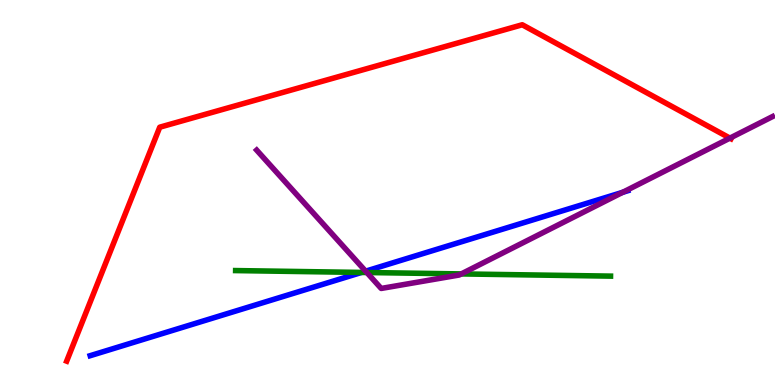[{'lines': ['blue', 'red'], 'intersections': []}, {'lines': ['green', 'red'], 'intersections': []}, {'lines': ['purple', 'red'], 'intersections': [{'x': 9.42, 'y': 6.41}]}, {'lines': ['blue', 'green'], 'intersections': [{'x': 4.66, 'y': 2.92}]}, {'lines': ['blue', 'purple'], 'intersections': [{'x': 4.72, 'y': 2.96}, {'x': 8.04, 'y': 5.01}]}, {'lines': ['green', 'purple'], 'intersections': [{'x': 4.73, 'y': 2.92}, {'x': 5.95, 'y': 2.89}]}]